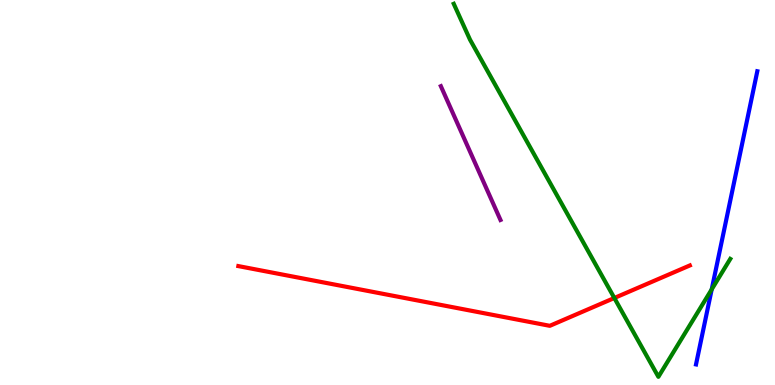[{'lines': ['blue', 'red'], 'intersections': []}, {'lines': ['green', 'red'], 'intersections': [{'x': 7.93, 'y': 2.26}]}, {'lines': ['purple', 'red'], 'intersections': []}, {'lines': ['blue', 'green'], 'intersections': [{'x': 9.18, 'y': 2.48}]}, {'lines': ['blue', 'purple'], 'intersections': []}, {'lines': ['green', 'purple'], 'intersections': []}]